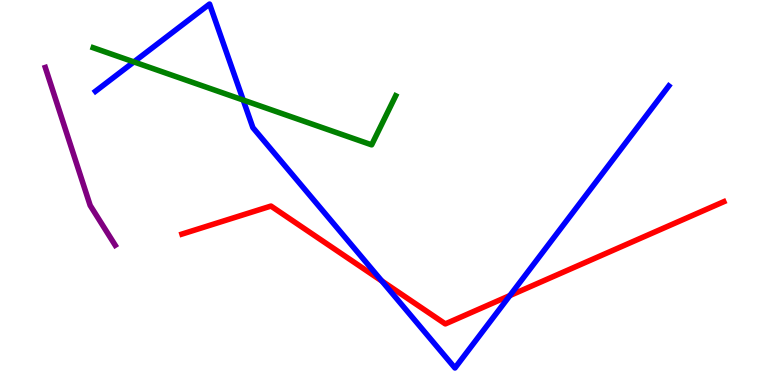[{'lines': ['blue', 'red'], 'intersections': [{'x': 4.93, 'y': 2.7}, {'x': 6.58, 'y': 2.32}]}, {'lines': ['green', 'red'], 'intersections': []}, {'lines': ['purple', 'red'], 'intersections': []}, {'lines': ['blue', 'green'], 'intersections': [{'x': 1.73, 'y': 8.39}, {'x': 3.14, 'y': 7.4}]}, {'lines': ['blue', 'purple'], 'intersections': []}, {'lines': ['green', 'purple'], 'intersections': []}]